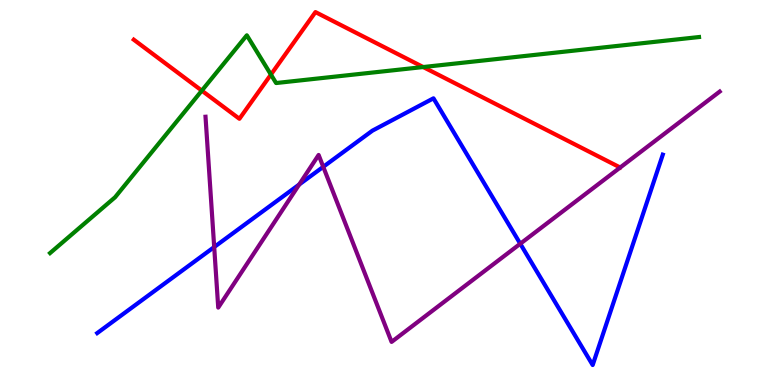[{'lines': ['blue', 'red'], 'intersections': []}, {'lines': ['green', 'red'], 'intersections': [{'x': 2.6, 'y': 7.65}, {'x': 3.5, 'y': 8.06}, {'x': 5.46, 'y': 8.26}]}, {'lines': ['purple', 'red'], 'intersections': []}, {'lines': ['blue', 'green'], 'intersections': []}, {'lines': ['blue', 'purple'], 'intersections': [{'x': 2.76, 'y': 3.58}, {'x': 3.86, 'y': 5.21}, {'x': 4.17, 'y': 5.67}, {'x': 6.71, 'y': 3.67}]}, {'lines': ['green', 'purple'], 'intersections': []}]